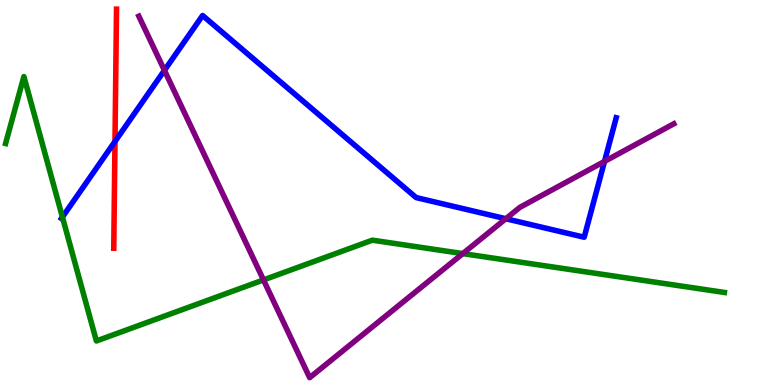[{'lines': ['blue', 'red'], 'intersections': [{'x': 1.48, 'y': 6.33}]}, {'lines': ['green', 'red'], 'intersections': []}, {'lines': ['purple', 'red'], 'intersections': []}, {'lines': ['blue', 'green'], 'intersections': [{'x': 0.805, 'y': 4.36}]}, {'lines': ['blue', 'purple'], 'intersections': [{'x': 2.12, 'y': 8.17}, {'x': 6.53, 'y': 4.32}, {'x': 7.8, 'y': 5.81}]}, {'lines': ['green', 'purple'], 'intersections': [{'x': 3.4, 'y': 2.73}, {'x': 5.97, 'y': 3.41}]}]